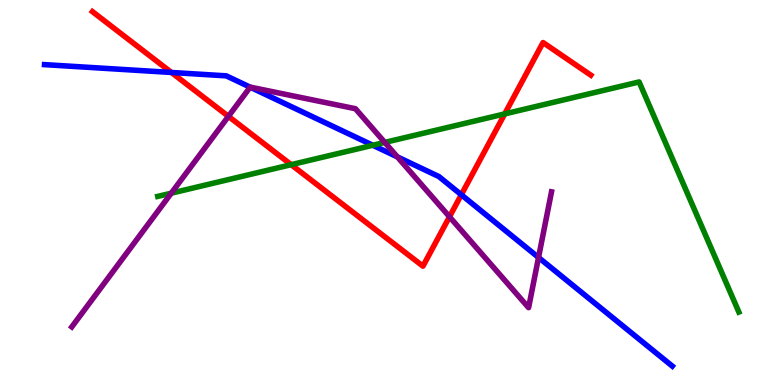[{'lines': ['blue', 'red'], 'intersections': [{'x': 2.21, 'y': 8.12}, {'x': 5.95, 'y': 4.94}]}, {'lines': ['green', 'red'], 'intersections': [{'x': 3.76, 'y': 5.72}, {'x': 6.51, 'y': 7.04}]}, {'lines': ['purple', 'red'], 'intersections': [{'x': 2.95, 'y': 6.98}, {'x': 5.8, 'y': 4.37}]}, {'lines': ['blue', 'green'], 'intersections': [{'x': 4.81, 'y': 6.23}]}, {'lines': ['blue', 'purple'], 'intersections': [{'x': 3.23, 'y': 7.74}, {'x': 5.13, 'y': 5.92}, {'x': 6.95, 'y': 3.31}]}, {'lines': ['green', 'purple'], 'intersections': [{'x': 2.21, 'y': 4.98}, {'x': 4.96, 'y': 6.3}]}]